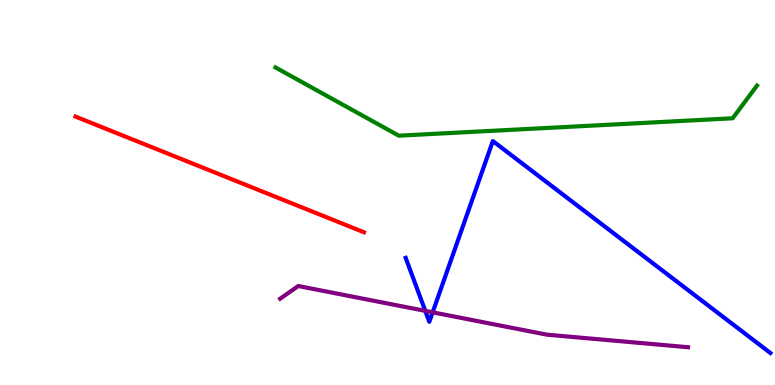[{'lines': ['blue', 'red'], 'intersections': []}, {'lines': ['green', 'red'], 'intersections': []}, {'lines': ['purple', 'red'], 'intersections': []}, {'lines': ['blue', 'green'], 'intersections': []}, {'lines': ['blue', 'purple'], 'intersections': [{'x': 5.49, 'y': 1.93}, {'x': 5.58, 'y': 1.89}]}, {'lines': ['green', 'purple'], 'intersections': []}]